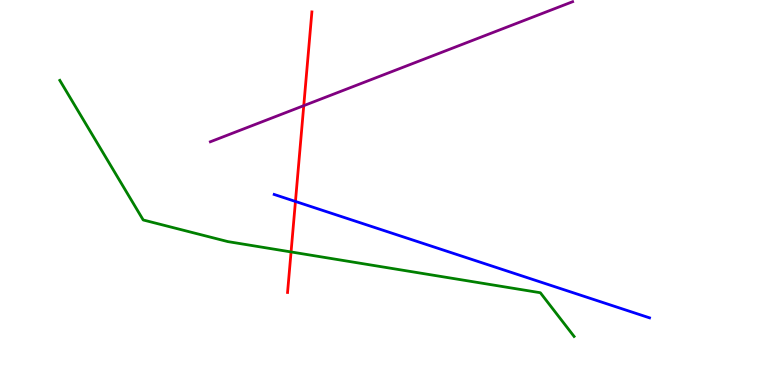[{'lines': ['blue', 'red'], 'intersections': [{'x': 3.81, 'y': 4.77}]}, {'lines': ['green', 'red'], 'intersections': [{'x': 3.76, 'y': 3.46}]}, {'lines': ['purple', 'red'], 'intersections': [{'x': 3.92, 'y': 7.26}]}, {'lines': ['blue', 'green'], 'intersections': []}, {'lines': ['blue', 'purple'], 'intersections': []}, {'lines': ['green', 'purple'], 'intersections': []}]